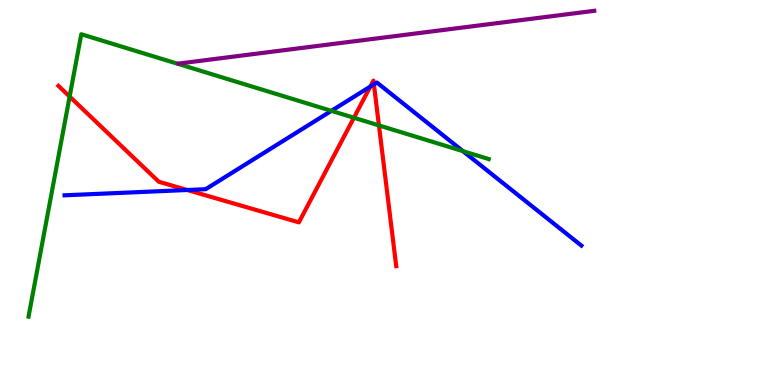[{'lines': ['blue', 'red'], 'intersections': [{'x': 2.42, 'y': 5.06}, {'x': 4.78, 'y': 7.75}, {'x': 4.82, 'y': 7.81}]}, {'lines': ['green', 'red'], 'intersections': [{'x': 0.899, 'y': 7.49}, {'x': 4.57, 'y': 6.94}, {'x': 4.89, 'y': 6.74}]}, {'lines': ['purple', 'red'], 'intersections': []}, {'lines': ['blue', 'green'], 'intersections': [{'x': 4.28, 'y': 7.12}, {'x': 5.97, 'y': 6.07}]}, {'lines': ['blue', 'purple'], 'intersections': []}, {'lines': ['green', 'purple'], 'intersections': []}]